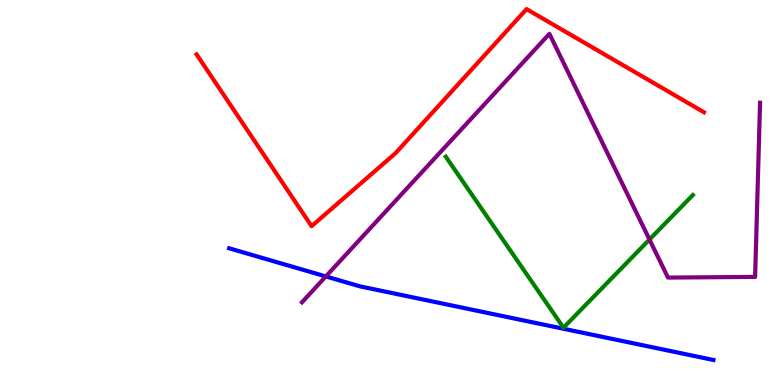[{'lines': ['blue', 'red'], 'intersections': []}, {'lines': ['green', 'red'], 'intersections': []}, {'lines': ['purple', 'red'], 'intersections': []}, {'lines': ['blue', 'green'], 'intersections': []}, {'lines': ['blue', 'purple'], 'intersections': [{'x': 4.2, 'y': 2.82}]}, {'lines': ['green', 'purple'], 'intersections': [{'x': 8.38, 'y': 3.78}]}]